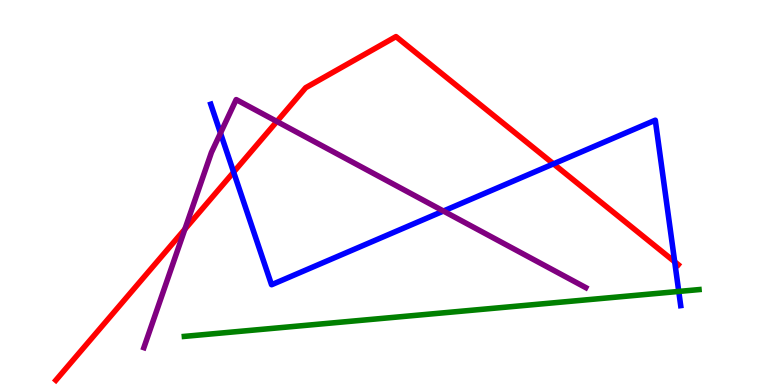[{'lines': ['blue', 'red'], 'intersections': [{'x': 3.01, 'y': 5.53}, {'x': 7.14, 'y': 5.74}, {'x': 8.71, 'y': 3.2}]}, {'lines': ['green', 'red'], 'intersections': []}, {'lines': ['purple', 'red'], 'intersections': [{'x': 2.39, 'y': 4.05}, {'x': 3.57, 'y': 6.85}]}, {'lines': ['blue', 'green'], 'intersections': [{'x': 8.76, 'y': 2.43}]}, {'lines': ['blue', 'purple'], 'intersections': [{'x': 2.85, 'y': 6.54}, {'x': 5.72, 'y': 4.52}]}, {'lines': ['green', 'purple'], 'intersections': []}]